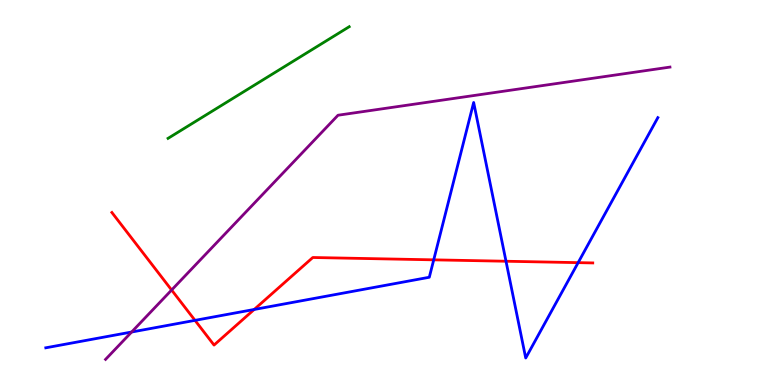[{'lines': ['blue', 'red'], 'intersections': [{'x': 2.52, 'y': 1.68}, {'x': 3.28, 'y': 1.96}, {'x': 5.6, 'y': 3.25}, {'x': 6.53, 'y': 3.21}, {'x': 7.46, 'y': 3.18}]}, {'lines': ['green', 'red'], 'intersections': []}, {'lines': ['purple', 'red'], 'intersections': [{'x': 2.21, 'y': 2.47}]}, {'lines': ['blue', 'green'], 'intersections': []}, {'lines': ['blue', 'purple'], 'intersections': [{'x': 1.7, 'y': 1.38}]}, {'lines': ['green', 'purple'], 'intersections': []}]